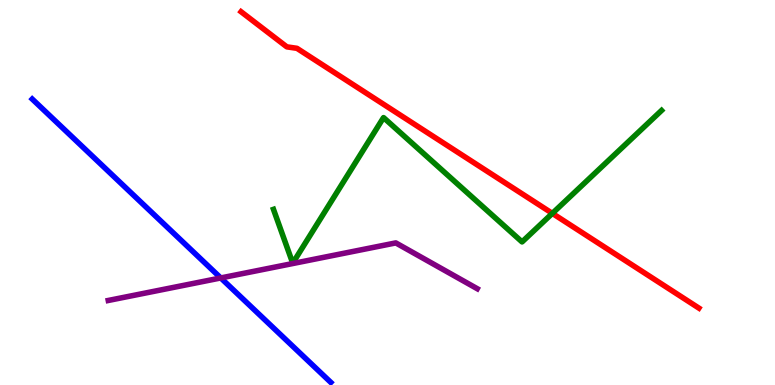[{'lines': ['blue', 'red'], 'intersections': []}, {'lines': ['green', 'red'], 'intersections': [{'x': 7.13, 'y': 4.46}]}, {'lines': ['purple', 'red'], 'intersections': []}, {'lines': ['blue', 'green'], 'intersections': []}, {'lines': ['blue', 'purple'], 'intersections': [{'x': 2.85, 'y': 2.78}]}, {'lines': ['green', 'purple'], 'intersections': []}]